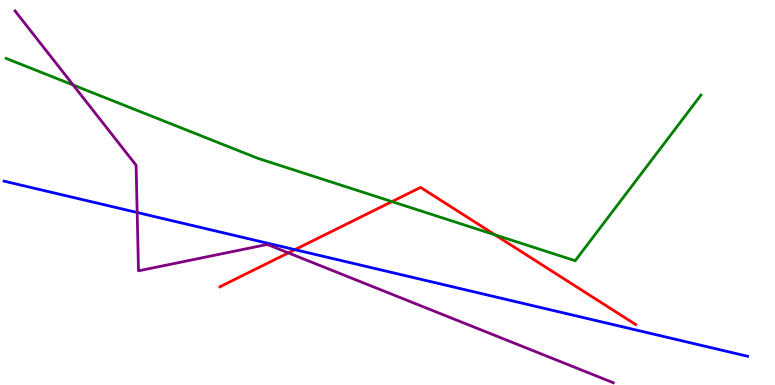[{'lines': ['blue', 'red'], 'intersections': [{'x': 3.81, 'y': 3.52}]}, {'lines': ['green', 'red'], 'intersections': [{'x': 5.06, 'y': 4.76}, {'x': 6.39, 'y': 3.9}]}, {'lines': ['purple', 'red'], 'intersections': [{'x': 3.72, 'y': 3.43}]}, {'lines': ['blue', 'green'], 'intersections': []}, {'lines': ['blue', 'purple'], 'intersections': [{'x': 1.77, 'y': 4.48}]}, {'lines': ['green', 'purple'], 'intersections': [{'x': 0.944, 'y': 7.79}]}]